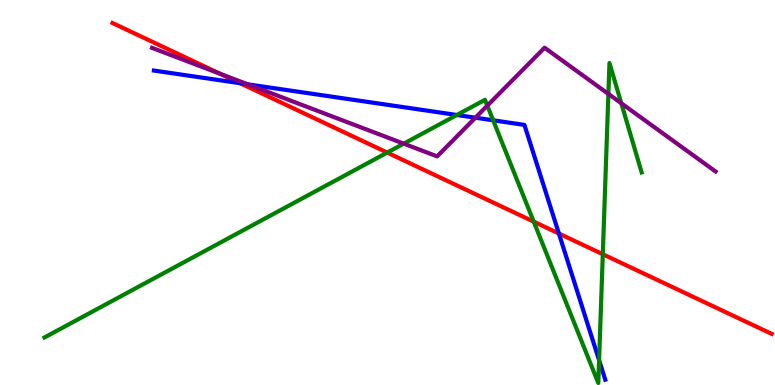[{'lines': ['blue', 'red'], 'intersections': [{'x': 3.1, 'y': 7.84}, {'x': 7.21, 'y': 3.93}]}, {'lines': ['green', 'red'], 'intersections': [{'x': 5.0, 'y': 6.04}, {'x': 6.89, 'y': 4.24}, {'x': 7.78, 'y': 3.4}]}, {'lines': ['purple', 'red'], 'intersections': [{'x': 2.84, 'y': 8.08}]}, {'lines': ['blue', 'green'], 'intersections': [{'x': 5.9, 'y': 7.01}, {'x': 6.36, 'y': 6.88}, {'x': 7.73, 'y': 0.643}]}, {'lines': ['blue', 'purple'], 'intersections': [{'x': 3.2, 'y': 7.81}, {'x': 6.13, 'y': 6.94}]}, {'lines': ['green', 'purple'], 'intersections': [{'x': 5.21, 'y': 6.27}, {'x': 6.29, 'y': 7.26}, {'x': 7.85, 'y': 7.56}, {'x': 8.02, 'y': 7.32}]}]